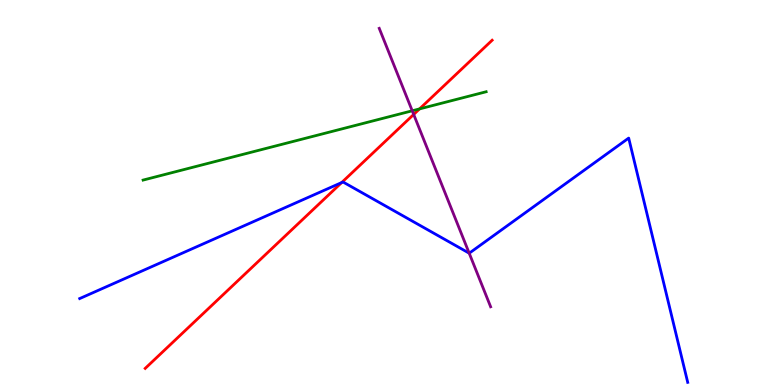[{'lines': ['blue', 'red'], 'intersections': [{'x': 4.41, 'y': 5.26}]}, {'lines': ['green', 'red'], 'intersections': [{'x': 5.41, 'y': 7.17}]}, {'lines': ['purple', 'red'], 'intersections': [{'x': 5.34, 'y': 7.03}]}, {'lines': ['blue', 'green'], 'intersections': []}, {'lines': ['blue', 'purple'], 'intersections': [{'x': 6.05, 'y': 3.42}]}, {'lines': ['green', 'purple'], 'intersections': [{'x': 5.32, 'y': 7.12}]}]